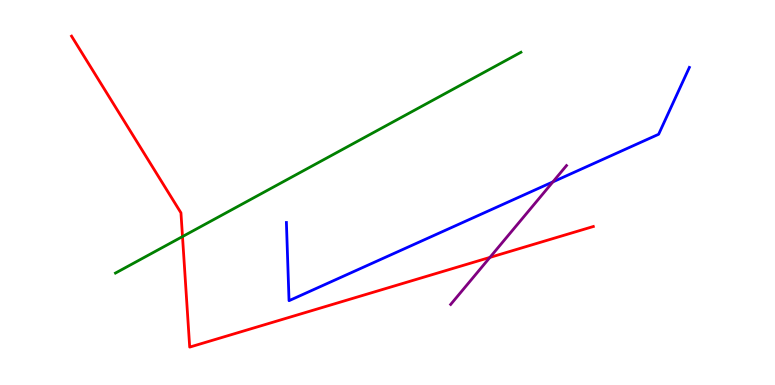[{'lines': ['blue', 'red'], 'intersections': []}, {'lines': ['green', 'red'], 'intersections': [{'x': 2.35, 'y': 3.86}]}, {'lines': ['purple', 'red'], 'intersections': [{'x': 6.32, 'y': 3.31}]}, {'lines': ['blue', 'green'], 'intersections': []}, {'lines': ['blue', 'purple'], 'intersections': [{'x': 7.13, 'y': 5.28}]}, {'lines': ['green', 'purple'], 'intersections': []}]